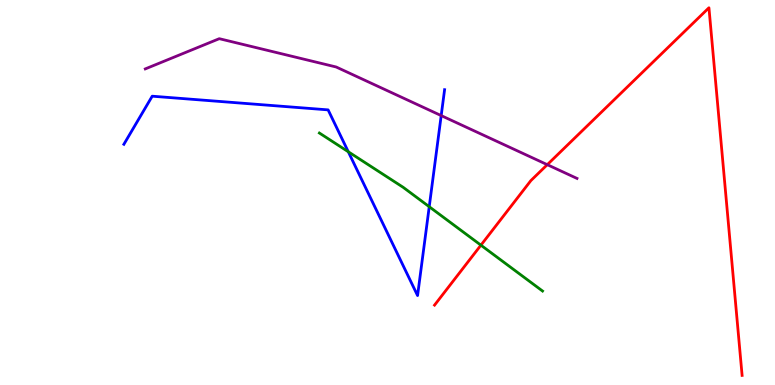[{'lines': ['blue', 'red'], 'intersections': []}, {'lines': ['green', 'red'], 'intersections': [{'x': 6.21, 'y': 3.63}]}, {'lines': ['purple', 'red'], 'intersections': [{'x': 7.06, 'y': 5.72}]}, {'lines': ['blue', 'green'], 'intersections': [{'x': 4.49, 'y': 6.06}, {'x': 5.54, 'y': 4.63}]}, {'lines': ['blue', 'purple'], 'intersections': [{'x': 5.69, 'y': 7.0}]}, {'lines': ['green', 'purple'], 'intersections': []}]